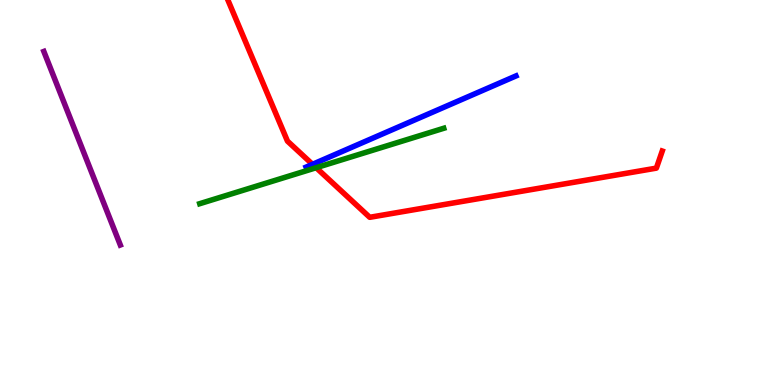[{'lines': ['blue', 'red'], 'intersections': [{'x': 4.03, 'y': 5.73}]}, {'lines': ['green', 'red'], 'intersections': [{'x': 4.08, 'y': 5.64}]}, {'lines': ['purple', 'red'], 'intersections': []}, {'lines': ['blue', 'green'], 'intersections': []}, {'lines': ['blue', 'purple'], 'intersections': []}, {'lines': ['green', 'purple'], 'intersections': []}]